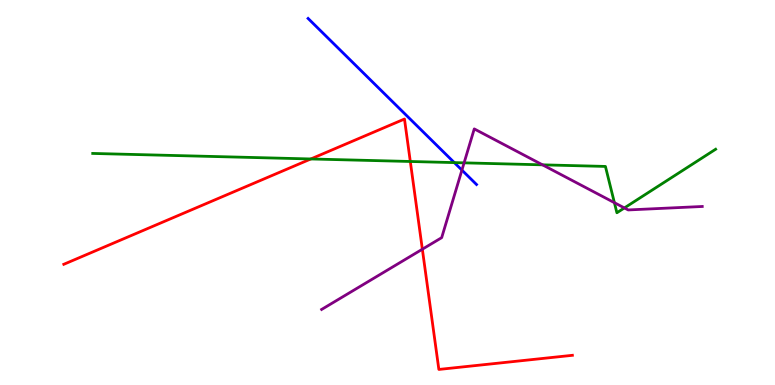[{'lines': ['blue', 'red'], 'intersections': []}, {'lines': ['green', 'red'], 'intersections': [{'x': 4.01, 'y': 5.87}, {'x': 5.29, 'y': 5.81}]}, {'lines': ['purple', 'red'], 'intersections': [{'x': 5.45, 'y': 3.53}]}, {'lines': ['blue', 'green'], 'intersections': [{'x': 5.86, 'y': 5.78}]}, {'lines': ['blue', 'purple'], 'intersections': [{'x': 5.96, 'y': 5.58}]}, {'lines': ['green', 'purple'], 'intersections': [{'x': 5.99, 'y': 5.77}, {'x': 7.0, 'y': 5.72}, {'x': 7.93, 'y': 4.74}, {'x': 8.06, 'y': 4.6}]}]